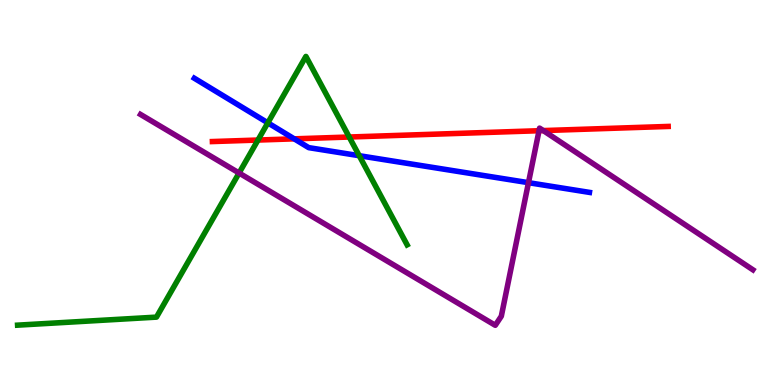[{'lines': ['blue', 'red'], 'intersections': [{'x': 3.8, 'y': 6.39}]}, {'lines': ['green', 'red'], 'intersections': [{'x': 3.33, 'y': 6.36}, {'x': 4.51, 'y': 6.44}]}, {'lines': ['purple', 'red'], 'intersections': [{'x': 6.96, 'y': 6.6}, {'x': 7.01, 'y': 6.61}]}, {'lines': ['blue', 'green'], 'intersections': [{'x': 3.46, 'y': 6.81}, {'x': 4.64, 'y': 5.96}]}, {'lines': ['blue', 'purple'], 'intersections': [{'x': 6.82, 'y': 5.26}]}, {'lines': ['green', 'purple'], 'intersections': [{'x': 3.08, 'y': 5.51}]}]